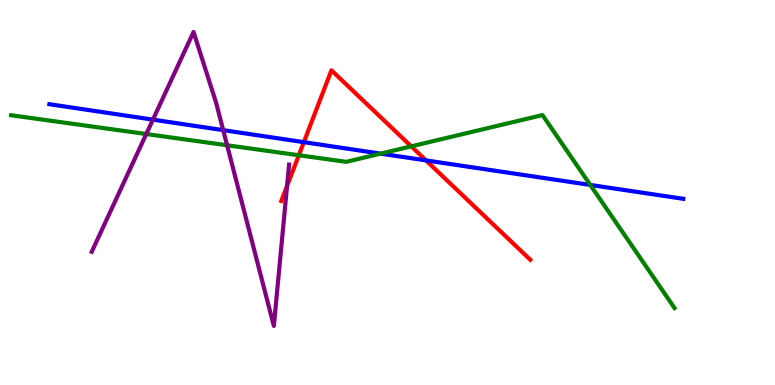[{'lines': ['blue', 'red'], 'intersections': [{'x': 3.92, 'y': 6.31}, {'x': 5.5, 'y': 5.83}]}, {'lines': ['green', 'red'], 'intersections': [{'x': 3.86, 'y': 5.97}, {'x': 5.31, 'y': 6.2}]}, {'lines': ['purple', 'red'], 'intersections': [{'x': 3.7, 'y': 5.17}]}, {'lines': ['blue', 'green'], 'intersections': [{'x': 4.91, 'y': 6.01}, {'x': 7.62, 'y': 5.2}]}, {'lines': ['blue', 'purple'], 'intersections': [{'x': 1.97, 'y': 6.89}, {'x': 2.88, 'y': 6.62}]}, {'lines': ['green', 'purple'], 'intersections': [{'x': 1.89, 'y': 6.52}, {'x': 2.93, 'y': 6.23}]}]